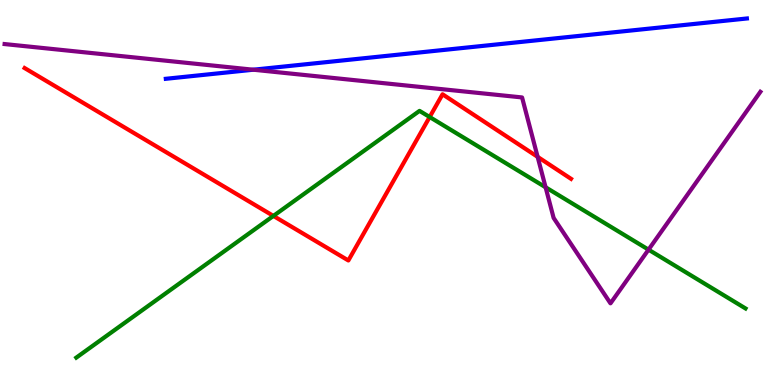[{'lines': ['blue', 'red'], 'intersections': []}, {'lines': ['green', 'red'], 'intersections': [{'x': 3.53, 'y': 4.39}, {'x': 5.54, 'y': 6.96}]}, {'lines': ['purple', 'red'], 'intersections': [{'x': 6.94, 'y': 5.93}]}, {'lines': ['blue', 'green'], 'intersections': []}, {'lines': ['blue', 'purple'], 'intersections': [{'x': 3.27, 'y': 8.19}]}, {'lines': ['green', 'purple'], 'intersections': [{'x': 7.04, 'y': 5.14}, {'x': 8.37, 'y': 3.52}]}]